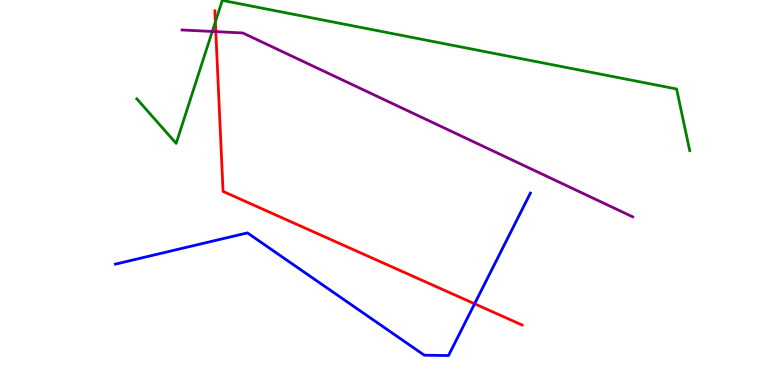[{'lines': ['blue', 'red'], 'intersections': [{'x': 6.12, 'y': 2.11}]}, {'lines': ['green', 'red'], 'intersections': [{'x': 2.78, 'y': 9.43}]}, {'lines': ['purple', 'red'], 'intersections': [{'x': 2.78, 'y': 9.18}]}, {'lines': ['blue', 'green'], 'intersections': []}, {'lines': ['blue', 'purple'], 'intersections': []}, {'lines': ['green', 'purple'], 'intersections': [{'x': 2.74, 'y': 9.18}]}]